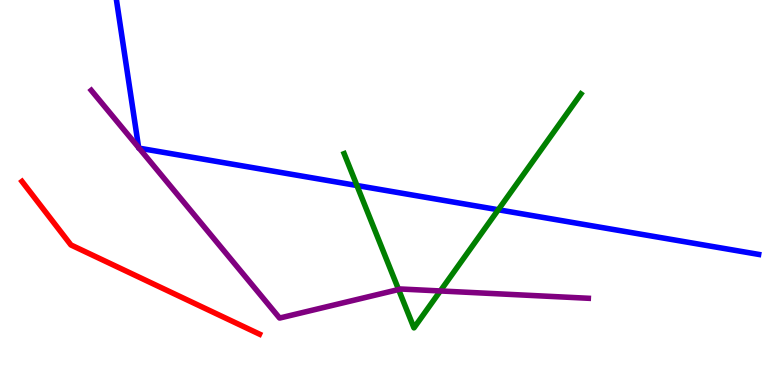[{'lines': ['blue', 'red'], 'intersections': []}, {'lines': ['green', 'red'], 'intersections': []}, {'lines': ['purple', 'red'], 'intersections': []}, {'lines': ['blue', 'green'], 'intersections': [{'x': 4.61, 'y': 5.18}, {'x': 6.43, 'y': 4.55}]}, {'lines': ['blue', 'purple'], 'intersections': [{'x': 1.79, 'y': 6.17}, {'x': 1.79, 'y': 6.15}]}, {'lines': ['green', 'purple'], 'intersections': [{'x': 5.14, 'y': 2.48}, {'x': 5.68, 'y': 2.44}]}]